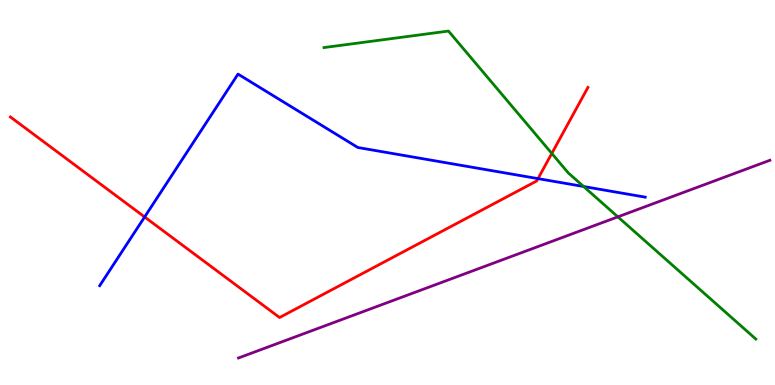[{'lines': ['blue', 'red'], 'intersections': [{'x': 1.87, 'y': 4.36}, {'x': 6.94, 'y': 5.36}]}, {'lines': ['green', 'red'], 'intersections': [{'x': 7.12, 'y': 6.02}]}, {'lines': ['purple', 'red'], 'intersections': []}, {'lines': ['blue', 'green'], 'intersections': [{'x': 7.53, 'y': 5.16}]}, {'lines': ['blue', 'purple'], 'intersections': []}, {'lines': ['green', 'purple'], 'intersections': [{'x': 7.97, 'y': 4.37}]}]